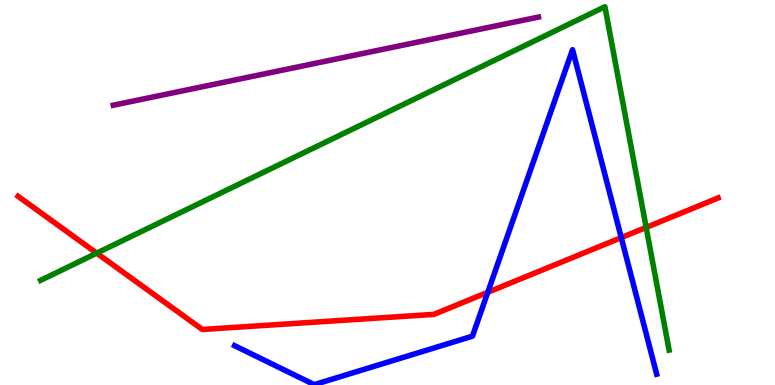[{'lines': ['blue', 'red'], 'intersections': [{'x': 6.29, 'y': 2.41}, {'x': 8.02, 'y': 3.83}]}, {'lines': ['green', 'red'], 'intersections': [{'x': 1.25, 'y': 3.42}, {'x': 8.34, 'y': 4.09}]}, {'lines': ['purple', 'red'], 'intersections': []}, {'lines': ['blue', 'green'], 'intersections': []}, {'lines': ['blue', 'purple'], 'intersections': []}, {'lines': ['green', 'purple'], 'intersections': []}]